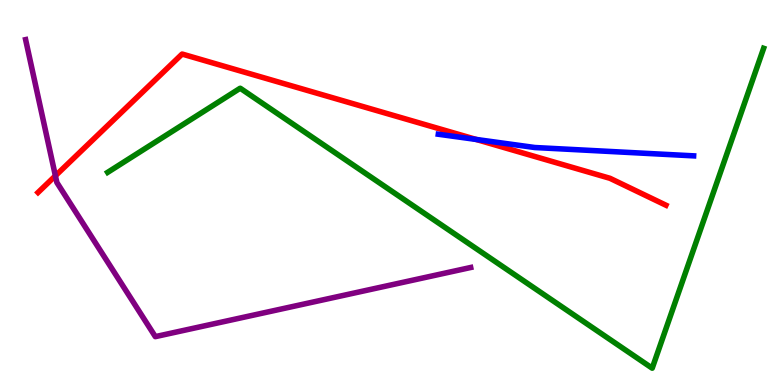[{'lines': ['blue', 'red'], 'intersections': [{'x': 6.14, 'y': 6.38}]}, {'lines': ['green', 'red'], 'intersections': []}, {'lines': ['purple', 'red'], 'intersections': [{'x': 0.715, 'y': 5.43}]}, {'lines': ['blue', 'green'], 'intersections': []}, {'lines': ['blue', 'purple'], 'intersections': []}, {'lines': ['green', 'purple'], 'intersections': []}]